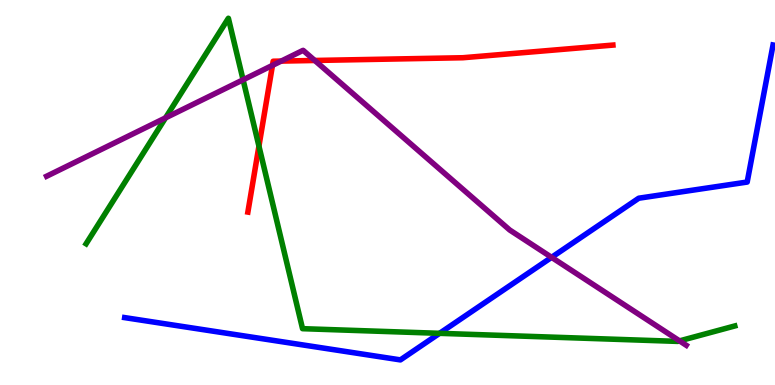[{'lines': ['blue', 'red'], 'intersections': []}, {'lines': ['green', 'red'], 'intersections': [{'x': 3.34, 'y': 6.2}]}, {'lines': ['purple', 'red'], 'intersections': [{'x': 3.52, 'y': 8.3}, {'x': 3.63, 'y': 8.41}, {'x': 4.06, 'y': 8.43}]}, {'lines': ['blue', 'green'], 'intersections': [{'x': 5.67, 'y': 1.34}]}, {'lines': ['blue', 'purple'], 'intersections': [{'x': 7.12, 'y': 3.32}]}, {'lines': ['green', 'purple'], 'intersections': [{'x': 2.14, 'y': 6.94}, {'x': 3.14, 'y': 7.93}, {'x': 8.77, 'y': 1.15}]}]